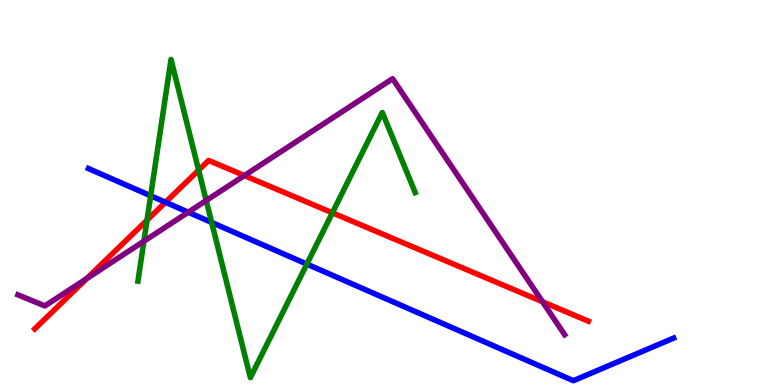[{'lines': ['blue', 'red'], 'intersections': [{'x': 2.14, 'y': 4.75}]}, {'lines': ['green', 'red'], 'intersections': [{'x': 1.9, 'y': 4.28}, {'x': 2.56, 'y': 5.58}, {'x': 4.29, 'y': 4.47}]}, {'lines': ['purple', 'red'], 'intersections': [{'x': 1.12, 'y': 2.76}, {'x': 3.15, 'y': 5.44}, {'x': 7.0, 'y': 2.16}]}, {'lines': ['blue', 'green'], 'intersections': [{'x': 1.94, 'y': 4.91}, {'x': 2.73, 'y': 4.22}, {'x': 3.96, 'y': 3.14}]}, {'lines': ['blue', 'purple'], 'intersections': [{'x': 2.43, 'y': 4.49}]}, {'lines': ['green', 'purple'], 'intersections': [{'x': 1.86, 'y': 3.73}, {'x': 2.66, 'y': 4.79}]}]